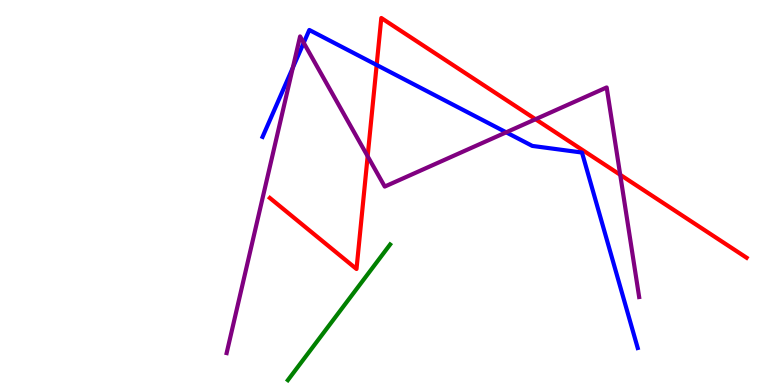[{'lines': ['blue', 'red'], 'intersections': [{'x': 4.86, 'y': 8.31}]}, {'lines': ['green', 'red'], 'intersections': []}, {'lines': ['purple', 'red'], 'intersections': [{'x': 4.74, 'y': 5.94}, {'x': 6.91, 'y': 6.9}, {'x': 8.0, 'y': 5.46}]}, {'lines': ['blue', 'green'], 'intersections': []}, {'lines': ['blue', 'purple'], 'intersections': [{'x': 3.78, 'y': 8.24}, {'x': 3.92, 'y': 8.89}, {'x': 6.53, 'y': 6.56}]}, {'lines': ['green', 'purple'], 'intersections': []}]